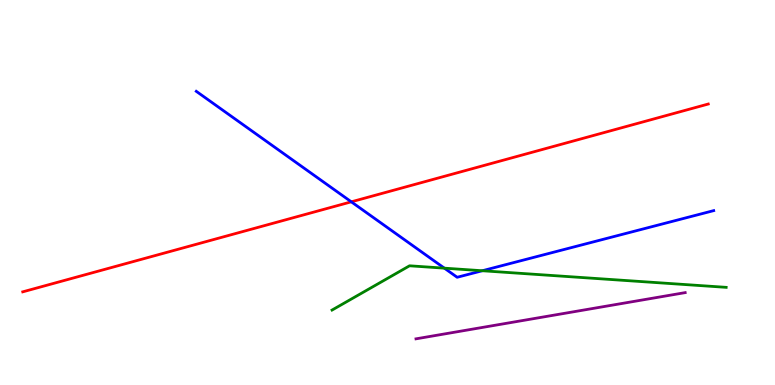[{'lines': ['blue', 'red'], 'intersections': [{'x': 4.53, 'y': 4.76}]}, {'lines': ['green', 'red'], 'intersections': []}, {'lines': ['purple', 'red'], 'intersections': []}, {'lines': ['blue', 'green'], 'intersections': [{'x': 5.73, 'y': 3.03}, {'x': 6.22, 'y': 2.97}]}, {'lines': ['blue', 'purple'], 'intersections': []}, {'lines': ['green', 'purple'], 'intersections': []}]